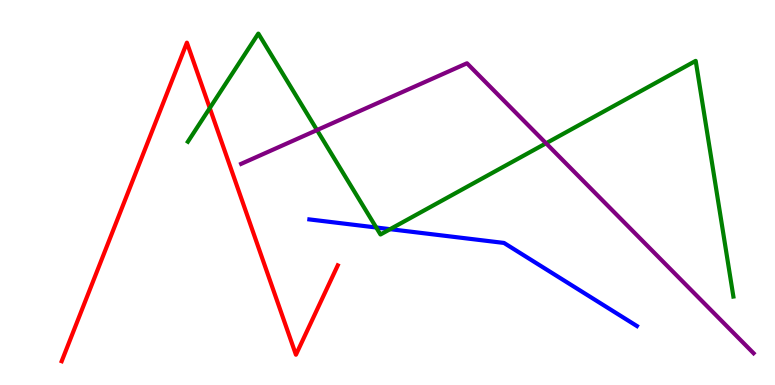[{'lines': ['blue', 'red'], 'intersections': []}, {'lines': ['green', 'red'], 'intersections': [{'x': 2.71, 'y': 7.19}]}, {'lines': ['purple', 'red'], 'intersections': []}, {'lines': ['blue', 'green'], 'intersections': [{'x': 4.85, 'y': 4.09}, {'x': 5.03, 'y': 4.05}]}, {'lines': ['blue', 'purple'], 'intersections': []}, {'lines': ['green', 'purple'], 'intersections': [{'x': 4.09, 'y': 6.62}, {'x': 7.05, 'y': 6.28}]}]